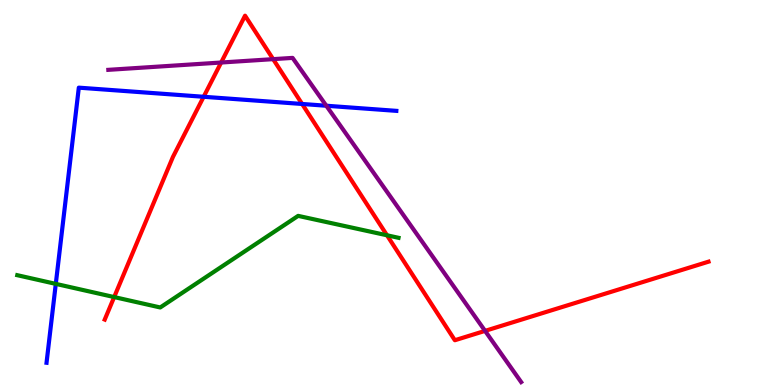[{'lines': ['blue', 'red'], 'intersections': [{'x': 2.63, 'y': 7.49}, {'x': 3.9, 'y': 7.3}]}, {'lines': ['green', 'red'], 'intersections': [{'x': 1.47, 'y': 2.28}, {'x': 4.99, 'y': 3.89}]}, {'lines': ['purple', 'red'], 'intersections': [{'x': 2.85, 'y': 8.38}, {'x': 3.52, 'y': 8.46}, {'x': 6.26, 'y': 1.41}]}, {'lines': ['blue', 'green'], 'intersections': [{'x': 0.72, 'y': 2.63}]}, {'lines': ['blue', 'purple'], 'intersections': [{'x': 4.21, 'y': 7.25}]}, {'lines': ['green', 'purple'], 'intersections': []}]